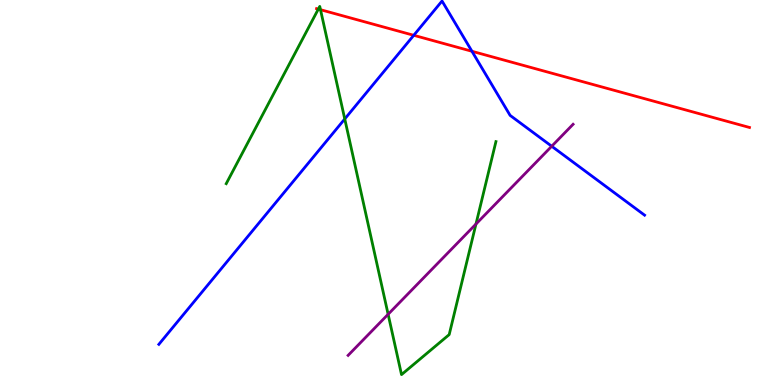[{'lines': ['blue', 'red'], 'intersections': [{'x': 5.34, 'y': 9.08}, {'x': 6.09, 'y': 8.67}]}, {'lines': ['green', 'red'], 'intersections': [{'x': 4.11, 'y': 9.76}, {'x': 4.14, 'y': 9.75}]}, {'lines': ['purple', 'red'], 'intersections': []}, {'lines': ['blue', 'green'], 'intersections': [{'x': 4.45, 'y': 6.91}]}, {'lines': ['blue', 'purple'], 'intersections': [{'x': 7.12, 'y': 6.2}]}, {'lines': ['green', 'purple'], 'intersections': [{'x': 5.01, 'y': 1.84}, {'x': 6.14, 'y': 4.18}]}]